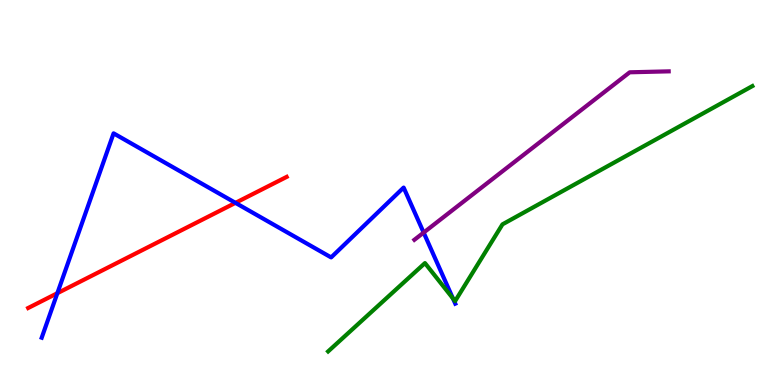[{'lines': ['blue', 'red'], 'intersections': [{'x': 0.74, 'y': 2.38}, {'x': 3.04, 'y': 4.73}]}, {'lines': ['green', 'red'], 'intersections': []}, {'lines': ['purple', 'red'], 'intersections': []}, {'lines': ['blue', 'green'], 'intersections': [{'x': 5.84, 'y': 2.25}]}, {'lines': ['blue', 'purple'], 'intersections': [{'x': 5.47, 'y': 3.96}]}, {'lines': ['green', 'purple'], 'intersections': []}]